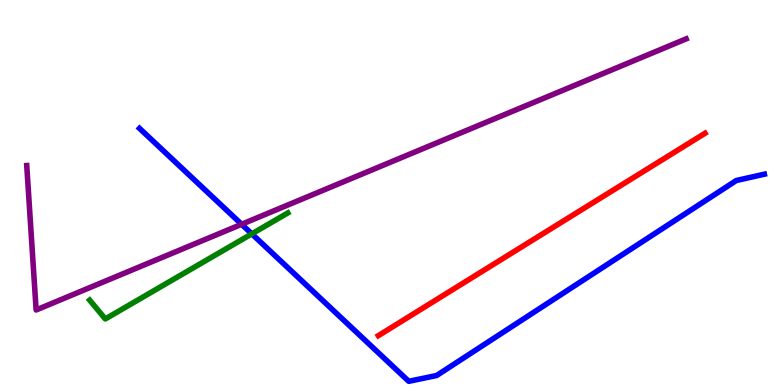[{'lines': ['blue', 'red'], 'intersections': []}, {'lines': ['green', 'red'], 'intersections': []}, {'lines': ['purple', 'red'], 'intersections': []}, {'lines': ['blue', 'green'], 'intersections': [{'x': 3.25, 'y': 3.93}]}, {'lines': ['blue', 'purple'], 'intersections': [{'x': 3.12, 'y': 4.17}]}, {'lines': ['green', 'purple'], 'intersections': []}]